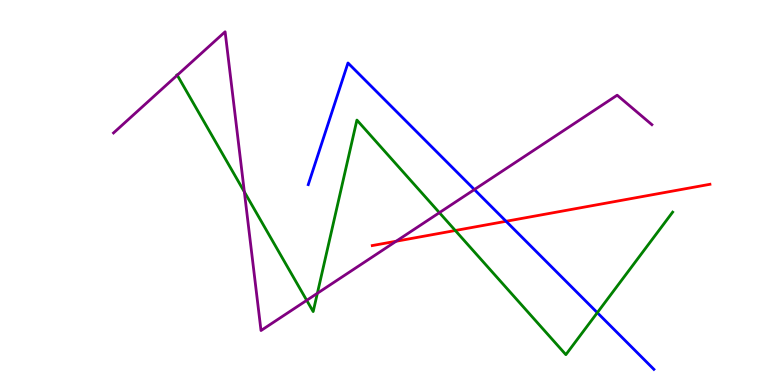[{'lines': ['blue', 'red'], 'intersections': [{'x': 6.53, 'y': 4.25}]}, {'lines': ['green', 'red'], 'intersections': [{'x': 5.87, 'y': 4.01}]}, {'lines': ['purple', 'red'], 'intersections': [{'x': 5.11, 'y': 3.73}]}, {'lines': ['blue', 'green'], 'intersections': [{'x': 7.71, 'y': 1.88}]}, {'lines': ['blue', 'purple'], 'intersections': [{'x': 6.12, 'y': 5.08}]}, {'lines': ['green', 'purple'], 'intersections': [{'x': 2.29, 'y': 8.05}, {'x': 3.15, 'y': 5.02}, {'x': 3.96, 'y': 2.2}, {'x': 4.09, 'y': 2.38}, {'x': 5.67, 'y': 4.48}]}]